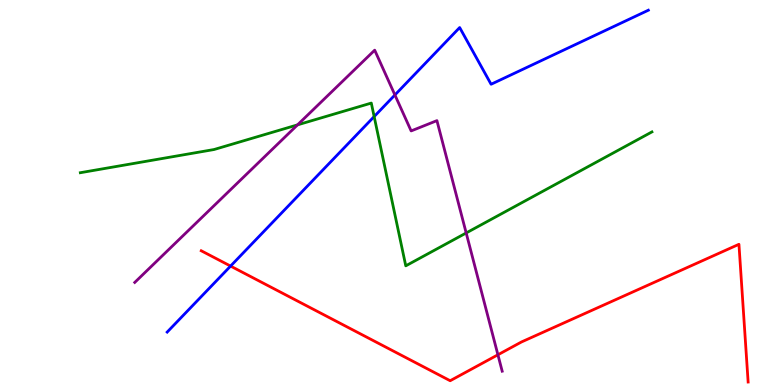[{'lines': ['blue', 'red'], 'intersections': [{'x': 2.98, 'y': 3.09}]}, {'lines': ['green', 'red'], 'intersections': []}, {'lines': ['purple', 'red'], 'intersections': [{'x': 6.42, 'y': 0.785}]}, {'lines': ['blue', 'green'], 'intersections': [{'x': 4.83, 'y': 6.97}]}, {'lines': ['blue', 'purple'], 'intersections': [{'x': 5.1, 'y': 7.53}]}, {'lines': ['green', 'purple'], 'intersections': [{'x': 3.84, 'y': 6.76}, {'x': 6.02, 'y': 3.95}]}]